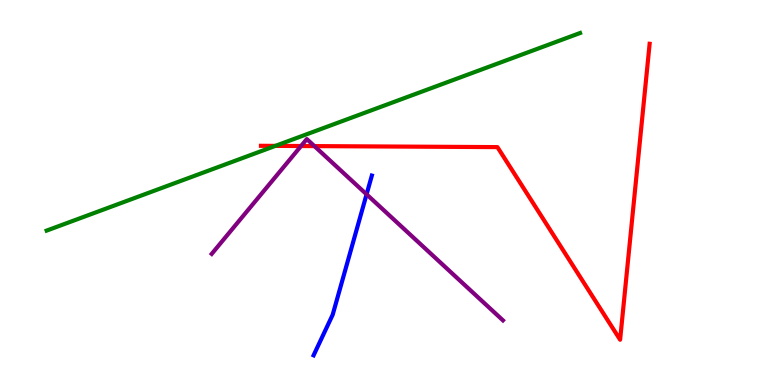[{'lines': ['blue', 'red'], 'intersections': []}, {'lines': ['green', 'red'], 'intersections': [{'x': 3.55, 'y': 6.21}]}, {'lines': ['purple', 'red'], 'intersections': [{'x': 3.88, 'y': 6.21}, {'x': 4.06, 'y': 6.21}]}, {'lines': ['blue', 'green'], 'intersections': []}, {'lines': ['blue', 'purple'], 'intersections': [{'x': 4.73, 'y': 4.95}]}, {'lines': ['green', 'purple'], 'intersections': []}]